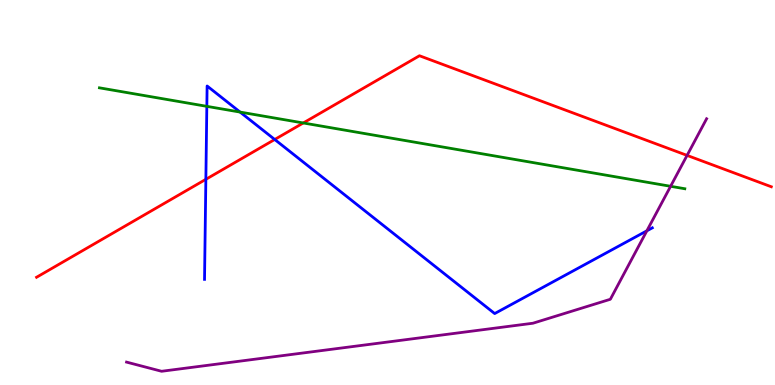[{'lines': ['blue', 'red'], 'intersections': [{'x': 2.66, 'y': 5.34}, {'x': 3.54, 'y': 6.38}]}, {'lines': ['green', 'red'], 'intersections': [{'x': 3.91, 'y': 6.81}]}, {'lines': ['purple', 'red'], 'intersections': [{'x': 8.87, 'y': 5.96}]}, {'lines': ['blue', 'green'], 'intersections': [{'x': 2.67, 'y': 7.24}, {'x': 3.1, 'y': 7.09}]}, {'lines': ['blue', 'purple'], 'intersections': [{'x': 8.35, 'y': 4.0}]}, {'lines': ['green', 'purple'], 'intersections': [{'x': 8.65, 'y': 5.16}]}]